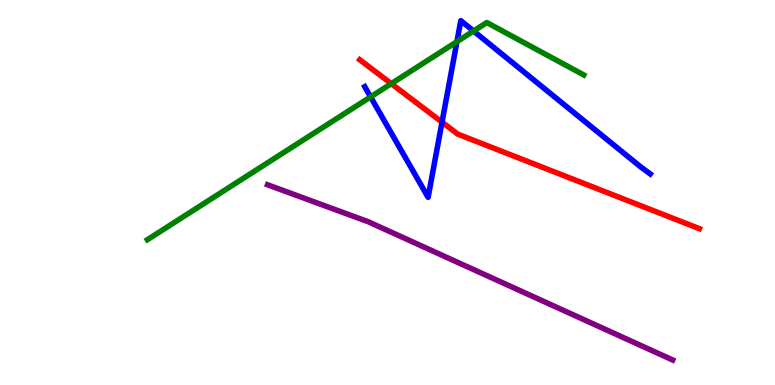[{'lines': ['blue', 'red'], 'intersections': [{'x': 5.7, 'y': 6.83}]}, {'lines': ['green', 'red'], 'intersections': [{'x': 5.05, 'y': 7.83}]}, {'lines': ['purple', 'red'], 'intersections': []}, {'lines': ['blue', 'green'], 'intersections': [{'x': 4.78, 'y': 7.48}, {'x': 5.9, 'y': 8.92}, {'x': 6.11, 'y': 9.19}]}, {'lines': ['blue', 'purple'], 'intersections': []}, {'lines': ['green', 'purple'], 'intersections': []}]